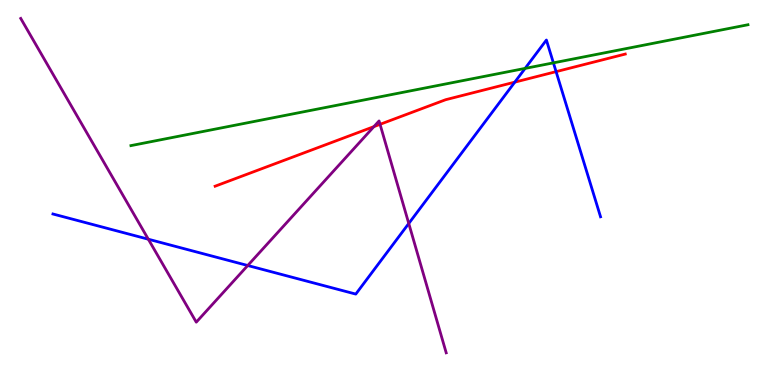[{'lines': ['blue', 'red'], 'intersections': [{'x': 6.64, 'y': 7.87}, {'x': 7.18, 'y': 8.14}]}, {'lines': ['green', 'red'], 'intersections': []}, {'lines': ['purple', 'red'], 'intersections': [{'x': 4.82, 'y': 6.71}, {'x': 4.9, 'y': 6.77}]}, {'lines': ['blue', 'green'], 'intersections': [{'x': 6.78, 'y': 8.22}, {'x': 7.14, 'y': 8.37}]}, {'lines': ['blue', 'purple'], 'intersections': [{'x': 1.91, 'y': 3.79}, {'x': 3.2, 'y': 3.1}, {'x': 5.27, 'y': 4.2}]}, {'lines': ['green', 'purple'], 'intersections': []}]